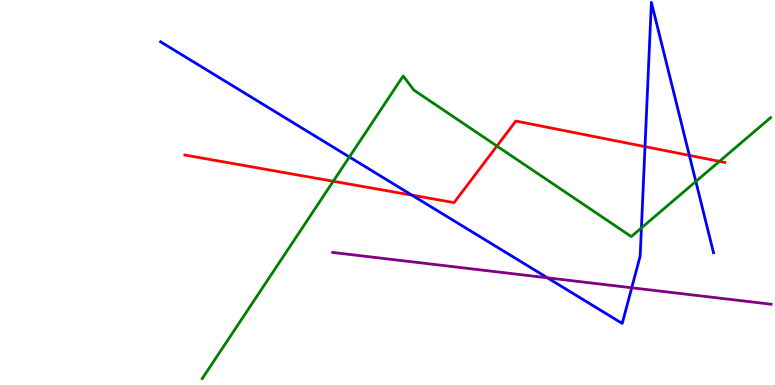[{'lines': ['blue', 'red'], 'intersections': [{'x': 5.32, 'y': 4.93}, {'x': 8.32, 'y': 6.19}, {'x': 8.9, 'y': 5.96}]}, {'lines': ['green', 'red'], 'intersections': [{'x': 4.3, 'y': 5.29}, {'x': 6.41, 'y': 6.21}, {'x': 9.28, 'y': 5.81}]}, {'lines': ['purple', 'red'], 'intersections': []}, {'lines': ['blue', 'green'], 'intersections': [{'x': 4.51, 'y': 5.92}, {'x': 8.28, 'y': 4.08}, {'x': 8.98, 'y': 5.29}]}, {'lines': ['blue', 'purple'], 'intersections': [{'x': 7.06, 'y': 2.78}, {'x': 8.15, 'y': 2.53}]}, {'lines': ['green', 'purple'], 'intersections': []}]